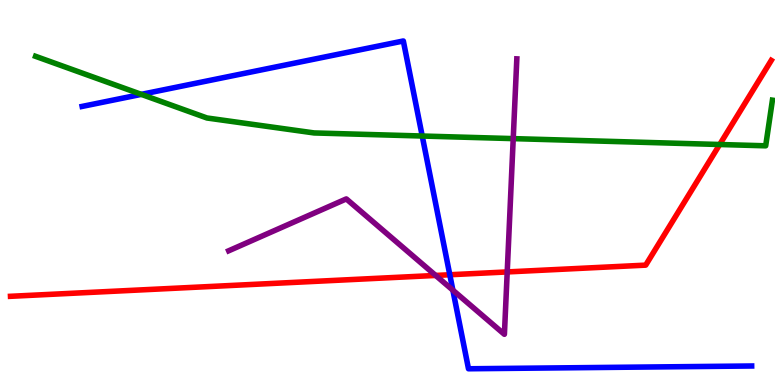[{'lines': ['blue', 'red'], 'intersections': [{'x': 5.8, 'y': 2.86}]}, {'lines': ['green', 'red'], 'intersections': [{'x': 9.29, 'y': 6.25}]}, {'lines': ['purple', 'red'], 'intersections': [{'x': 5.62, 'y': 2.85}, {'x': 6.54, 'y': 2.94}]}, {'lines': ['blue', 'green'], 'intersections': [{'x': 1.82, 'y': 7.55}, {'x': 5.45, 'y': 6.47}]}, {'lines': ['blue', 'purple'], 'intersections': [{'x': 5.84, 'y': 2.46}]}, {'lines': ['green', 'purple'], 'intersections': [{'x': 6.62, 'y': 6.4}]}]